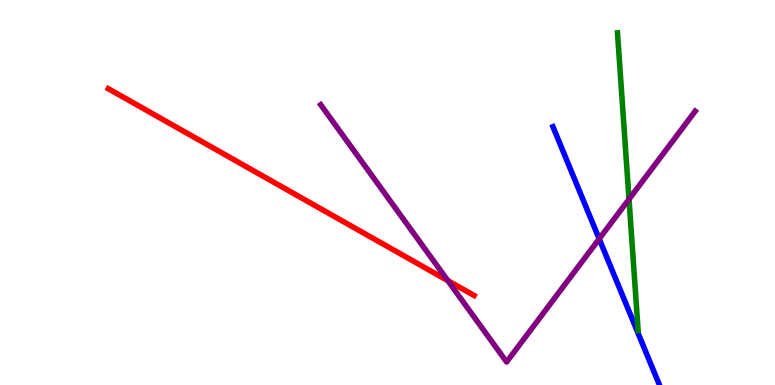[{'lines': ['blue', 'red'], 'intersections': []}, {'lines': ['green', 'red'], 'intersections': []}, {'lines': ['purple', 'red'], 'intersections': [{'x': 5.78, 'y': 2.71}]}, {'lines': ['blue', 'green'], 'intersections': []}, {'lines': ['blue', 'purple'], 'intersections': [{'x': 7.73, 'y': 3.8}]}, {'lines': ['green', 'purple'], 'intersections': [{'x': 8.12, 'y': 4.83}]}]